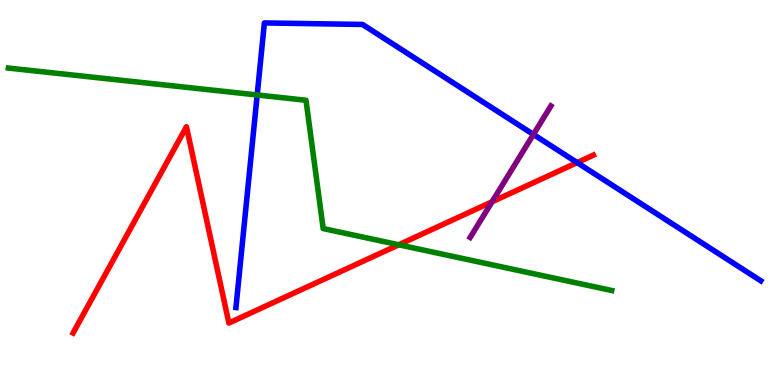[{'lines': ['blue', 'red'], 'intersections': [{'x': 7.45, 'y': 5.78}]}, {'lines': ['green', 'red'], 'intersections': [{'x': 5.14, 'y': 3.64}]}, {'lines': ['purple', 'red'], 'intersections': [{'x': 6.35, 'y': 4.76}]}, {'lines': ['blue', 'green'], 'intersections': [{'x': 3.32, 'y': 7.53}]}, {'lines': ['blue', 'purple'], 'intersections': [{'x': 6.88, 'y': 6.51}]}, {'lines': ['green', 'purple'], 'intersections': []}]